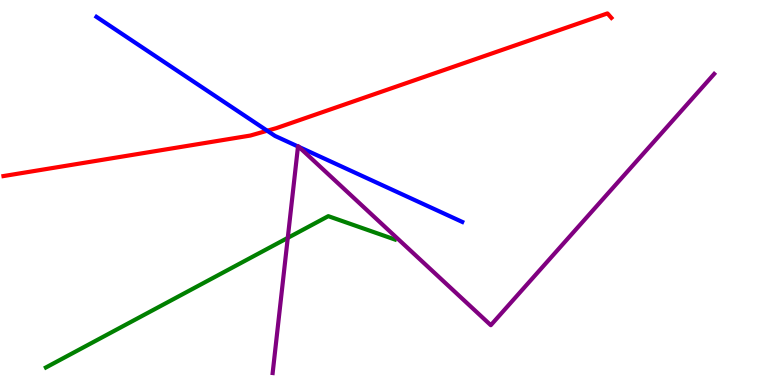[{'lines': ['blue', 'red'], 'intersections': [{'x': 3.45, 'y': 6.6}]}, {'lines': ['green', 'red'], 'intersections': []}, {'lines': ['purple', 'red'], 'intersections': []}, {'lines': ['blue', 'green'], 'intersections': []}, {'lines': ['blue', 'purple'], 'intersections': [{'x': 3.85, 'y': 6.2}, {'x': 3.86, 'y': 6.18}]}, {'lines': ['green', 'purple'], 'intersections': [{'x': 3.71, 'y': 3.82}]}]